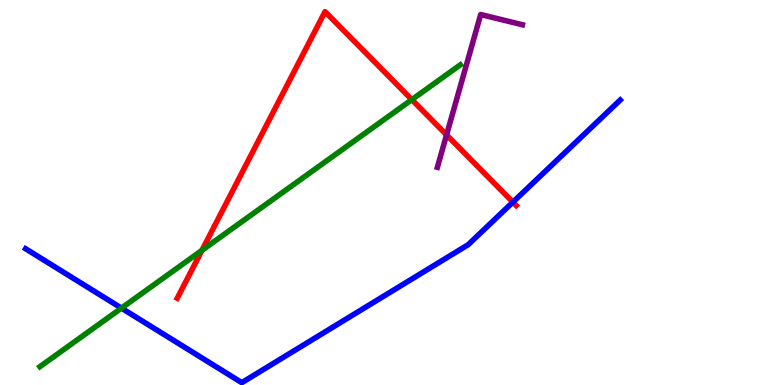[{'lines': ['blue', 'red'], 'intersections': [{'x': 6.62, 'y': 4.75}]}, {'lines': ['green', 'red'], 'intersections': [{'x': 2.61, 'y': 3.5}, {'x': 5.31, 'y': 7.41}]}, {'lines': ['purple', 'red'], 'intersections': [{'x': 5.76, 'y': 6.5}]}, {'lines': ['blue', 'green'], 'intersections': [{'x': 1.57, 'y': 2.0}]}, {'lines': ['blue', 'purple'], 'intersections': []}, {'lines': ['green', 'purple'], 'intersections': []}]